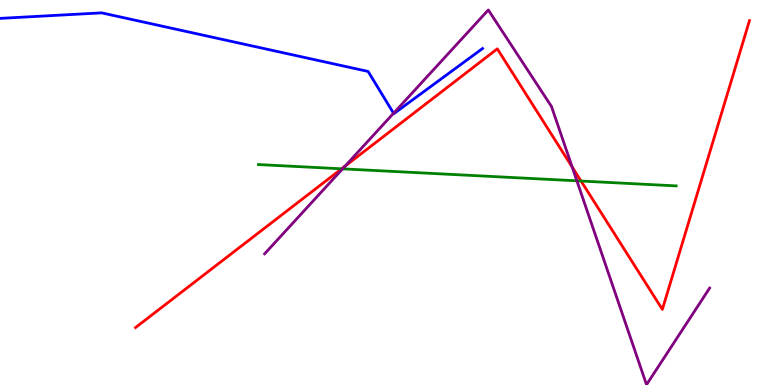[{'lines': ['blue', 'red'], 'intersections': []}, {'lines': ['green', 'red'], 'intersections': [{'x': 4.41, 'y': 5.62}, {'x': 7.5, 'y': 5.3}]}, {'lines': ['purple', 'red'], 'intersections': [{'x': 4.45, 'y': 5.68}, {'x': 7.38, 'y': 5.66}]}, {'lines': ['blue', 'green'], 'intersections': []}, {'lines': ['blue', 'purple'], 'intersections': [{'x': 5.08, 'y': 7.06}]}, {'lines': ['green', 'purple'], 'intersections': [{'x': 4.42, 'y': 5.61}, {'x': 7.44, 'y': 5.3}]}]